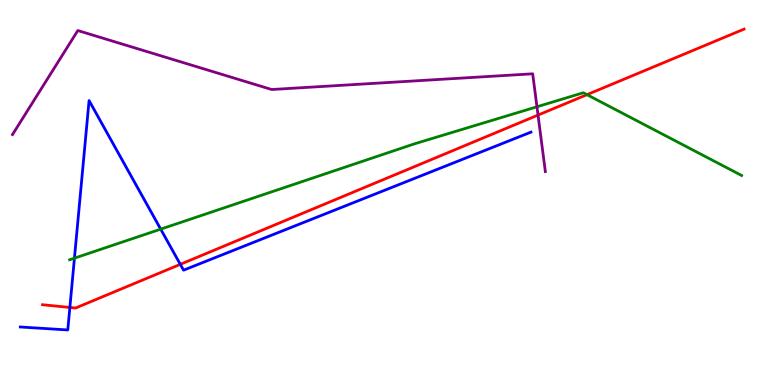[{'lines': ['blue', 'red'], 'intersections': [{'x': 0.901, 'y': 2.01}, {'x': 2.33, 'y': 3.13}]}, {'lines': ['green', 'red'], 'intersections': [{'x': 7.57, 'y': 7.54}]}, {'lines': ['purple', 'red'], 'intersections': [{'x': 6.94, 'y': 7.01}]}, {'lines': ['blue', 'green'], 'intersections': [{'x': 0.961, 'y': 3.29}, {'x': 2.07, 'y': 4.05}]}, {'lines': ['blue', 'purple'], 'intersections': []}, {'lines': ['green', 'purple'], 'intersections': [{'x': 6.93, 'y': 7.23}]}]